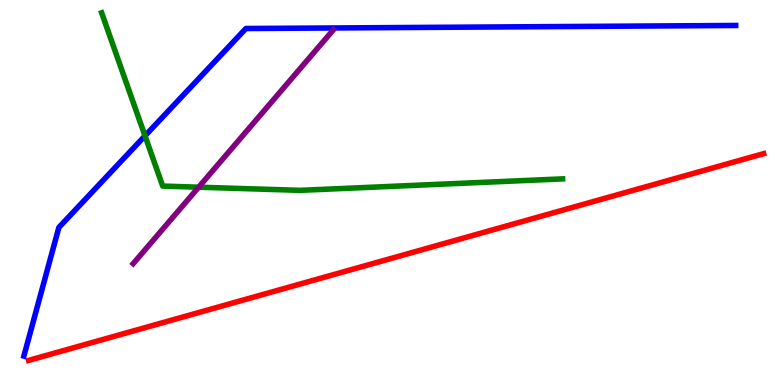[{'lines': ['blue', 'red'], 'intersections': []}, {'lines': ['green', 'red'], 'intersections': []}, {'lines': ['purple', 'red'], 'intersections': []}, {'lines': ['blue', 'green'], 'intersections': [{'x': 1.87, 'y': 6.47}]}, {'lines': ['blue', 'purple'], 'intersections': []}, {'lines': ['green', 'purple'], 'intersections': [{'x': 2.56, 'y': 5.14}]}]